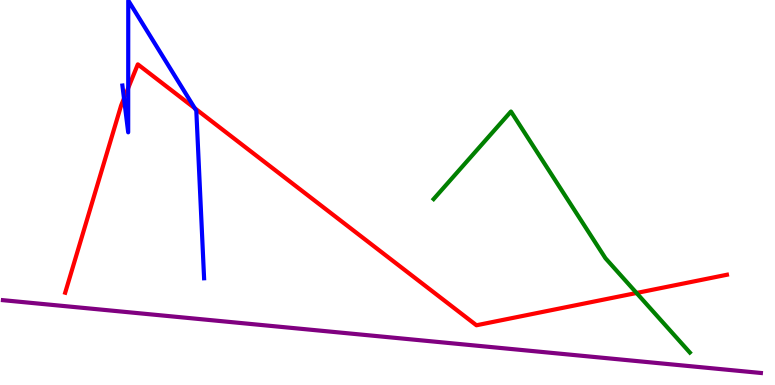[{'lines': ['blue', 'red'], 'intersections': [{'x': 1.6, 'y': 7.44}, {'x': 1.65, 'y': 7.71}, {'x': 2.51, 'y': 7.19}]}, {'lines': ['green', 'red'], 'intersections': [{'x': 8.21, 'y': 2.39}]}, {'lines': ['purple', 'red'], 'intersections': []}, {'lines': ['blue', 'green'], 'intersections': []}, {'lines': ['blue', 'purple'], 'intersections': []}, {'lines': ['green', 'purple'], 'intersections': []}]